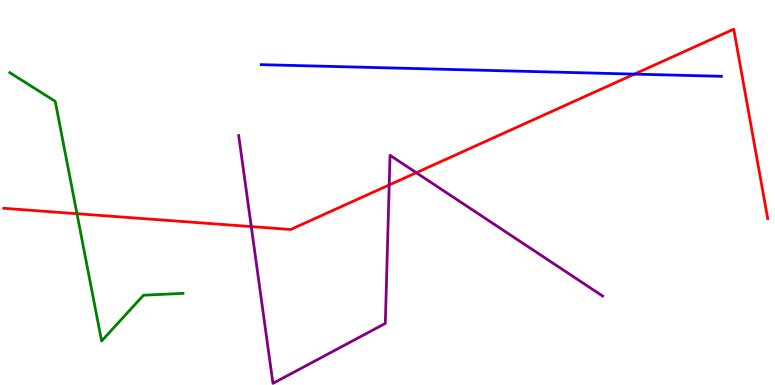[{'lines': ['blue', 'red'], 'intersections': [{'x': 8.19, 'y': 8.08}]}, {'lines': ['green', 'red'], 'intersections': [{'x': 0.993, 'y': 4.45}]}, {'lines': ['purple', 'red'], 'intersections': [{'x': 3.24, 'y': 4.11}, {'x': 5.02, 'y': 5.2}, {'x': 5.37, 'y': 5.51}]}, {'lines': ['blue', 'green'], 'intersections': []}, {'lines': ['blue', 'purple'], 'intersections': []}, {'lines': ['green', 'purple'], 'intersections': []}]